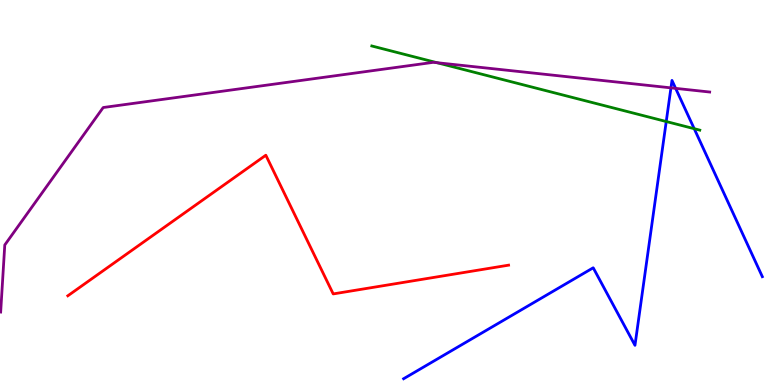[{'lines': ['blue', 'red'], 'intersections': []}, {'lines': ['green', 'red'], 'intersections': []}, {'lines': ['purple', 'red'], 'intersections': []}, {'lines': ['blue', 'green'], 'intersections': [{'x': 8.6, 'y': 6.84}, {'x': 8.96, 'y': 6.66}]}, {'lines': ['blue', 'purple'], 'intersections': [{'x': 8.66, 'y': 7.72}, {'x': 8.72, 'y': 7.7}]}, {'lines': ['green', 'purple'], 'intersections': [{'x': 5.64, 'y': 8.37}]}]